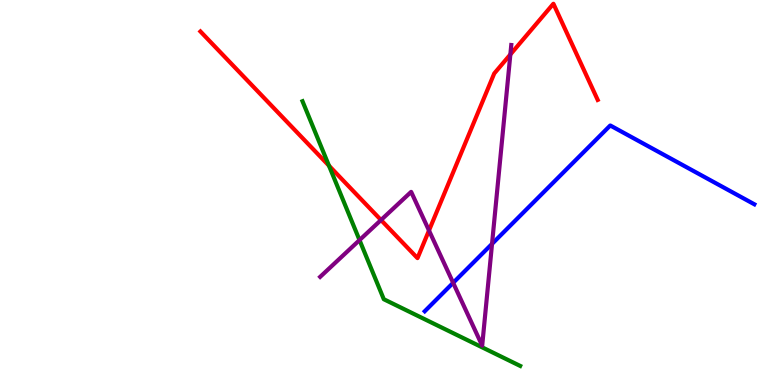[{'lines': ['blue', 'red'], 'intersections': []}, {'lines': ['green', 'red'], 'intersections': [{'x': 4.24, 'y': 5.7}]}, {'lines': ['purple', 'red'], 'intersections': [{'x': 4.92, 'y': 4.29}, {'x': 5.54, 'y': 4.01}, {'x': 6.59, 'y': 8.58}]}, {'lines': ['blue', 'green'], 'intersections': []}, {'lines': ['blue', 'purple'], 'intersections': [{'x': 5.85, 'y': 2.65}, {'x': 6.35, 'y': 3.67}]}, {'lines': ['green', 'purple'], 'intersections': [{'x': 4.64, 'y': 3.76}]}]